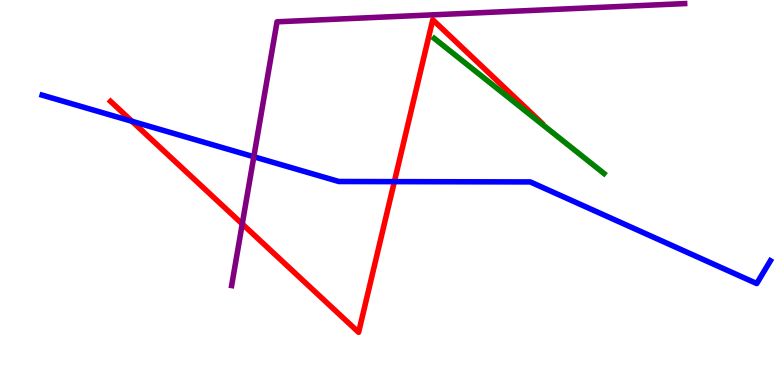[{'lines': ['blue', 'red'], 'intersections': [{'x': 1.7, 'y': 6.85}, {'x': 5.09, 'y': 5.28}]}, {'lines': ['green', 'red'], 'intersections': []}, {'lines': ['purple', 'red'], 'intersections': [{'x': 3.13, 'y': 4.18}]}, {'lines': ['blue', 'green'], 'intersections': []}, {'lines': ['blue', 'purple'], 'intersections': [{'x': 3.28, 'y': 5.93}]}, {'lines': ['green', 'purple'], 'intersections': []}]